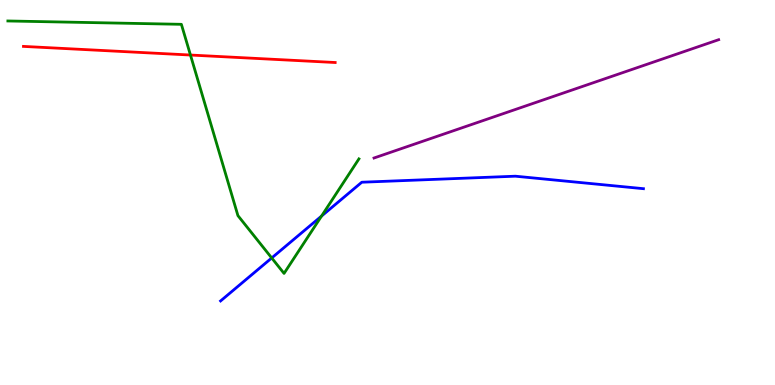[{'lines': ['blue', 'red'], 'intersections': []}, {'lines': ['green', 'red'], 'intersections': [{'x': 2.46, 'y': 8.57}]}, {'lines': ['purple', 'red'], 'intersections': []}, {'lines': ['blue', 'green'], 'intersections': [{'x': 3.51, 'y': 3.3}, {'x': 4.15, 'y': 4.39}]}, {'lines': ['blue', 'purple'], 'intersections': []}, {'lines': ['green', 'purple'], 'intersections': []}]